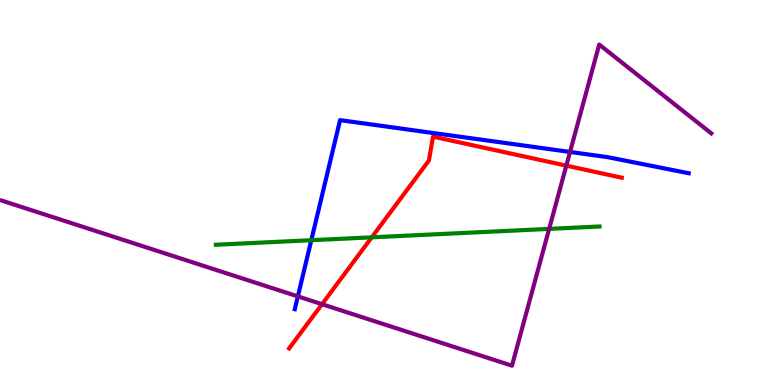[{'lines': ['blue', 'red'], 'intersections': []}, {'lines': ['green', 'red'], 'intersections': [{'x': 4.8, 'y': 3.84}]}, {'lines': ['purple', 'red'], 'intersections': [{'x': 4.15, 'y': 2.1}, {'x': 7.31, 'y': 5.7}]}, {'lines': ['blue', 'green'], 'intersections': [{'x': 4.02, 'y': 3.76}]}, {'lines': ['blue', 'purple'], 'intersections': [{'x': 3.84, 'y': 2.3}, {'x': 7.36, 'y': 6.05}]}, {'lines': ['green', 'purple'], 'intersections': [{'x': 7.09, 'y': 4.06}]}]